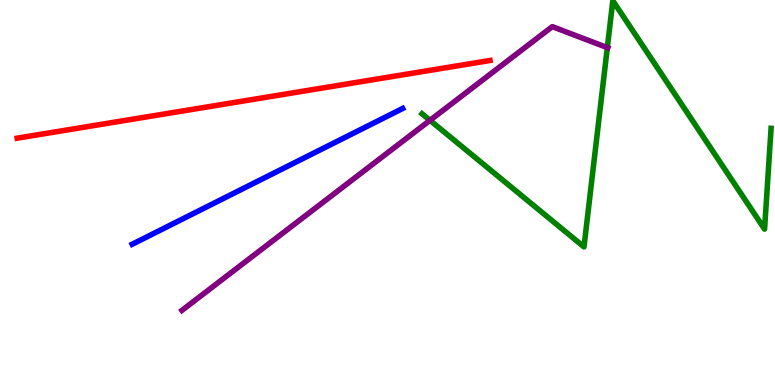[{'lines': ['blue', 'red'], 'intersections': []}, {'lines': ['green', 'red'], 'intersections': []}, {'lines': ['purple', 'red'], 'intersections': []}, {'lines': ['blue', 'green'], 'intersections': []}, {'lines': ['blue', 'purple'], 'intersections': []}, {'lines': ['green', 'purple'], 'intersections': [{'x': 5.55, 'y': 6.87}, {'x': 7.84, 'y': 8.76}]}]